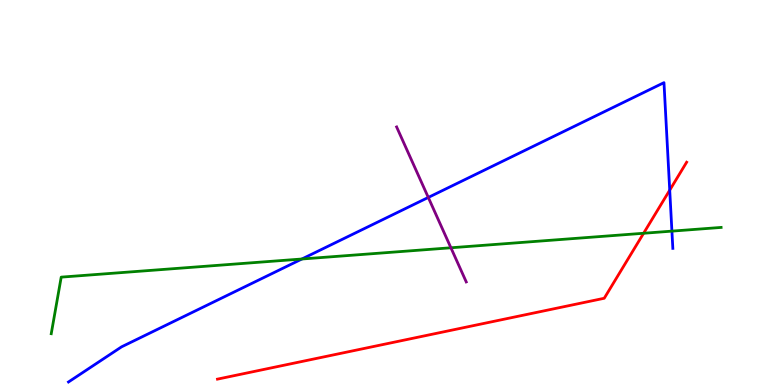[{'lines': ['blue', 'red'], 'intersections': [{'x': 8.64, 'y': 5.06}]}, {'lines': ['green', 'red'], 'intersections': [{'x': 8.3, 'y': 3.94}]}, {'lines': ['purple', 'red'], 'intersections': []}, {'lines': ['blue', 'green'], 'intersections': [{'x': 3.9, 'y': 3.27}, {'x': 8.67, 'y': 4.0}]}, {'lines': ['blue', 'purple'], 'intersections': [{'x': 5.53, 'y': 4.87}]}, {'lines': ['green', 'purple'], 'intersections': [{'x': 5.82, 'y': 3.56}]}]